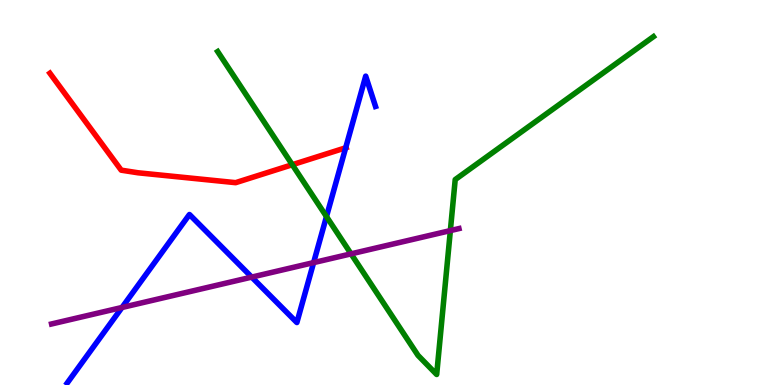[{'lines': ['blue', 'red'], 'intersections': [{'x': 4.46, 'y': 6.16}]}, {'lines': ['green', 'red'], 'intersections': [{'x': 3.77, 'y': 5.72}]}, {'lines': ['purple', 'red'], 'intersections': []}, {'lines': ['blue', 'green'], 'intersections': [{'x': 4.21, 'y': 4.37}]}, {'lines': ['blue', 'purple'], 'intersections': [{'x': 1.57, 'y': 2.01}, {'x': 3.25, 'y': 2.8}, {'x': 4.05, 'y': 3.18}]}, {'lines': ['green', 'purple'], 'intersections': [{'x': 4.53, 'y': 3.41}, {'x': 5.81, 'y': 4.01}]}]